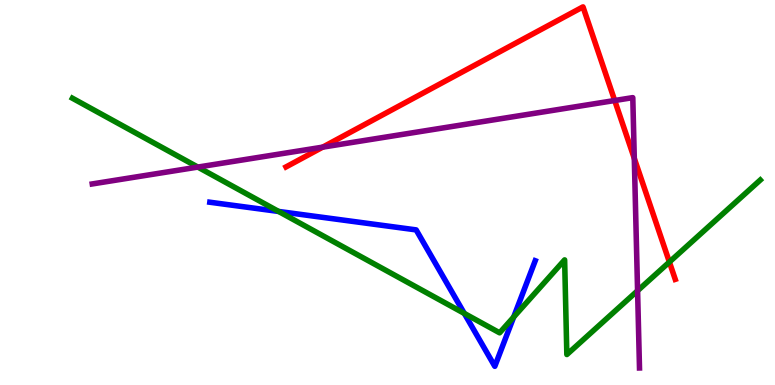[{'lines': ['blue', 'red'], 'intersections': []}, {'lines': ['green', 'red'], 'intersections': [{'x': 8.64, 'y': 3.19}]}, {'lines': ['purple', 'red'], 'intersections': [{'x': 4.16, 'y': 6.18}, {'x': 7.93, 'y': 7.39}, {'x': 8.18, 'y': 5.89}]}, {'lines': ['blue', 'green'], 'intersections': [{'x': 3.59, 'y': 4.51}, {'x': 5.99, 'y': 1.86}, {'x': 6.63, 'y': 1.77}]}, {'lines': ['blue', 'purple'], 'intersections': []}, {'lines': ['green', 'purple'], 'intersections': [{'x': 2.55, 'y': 5.66}, {'x': 8.23, 'y': 2.45}]}]